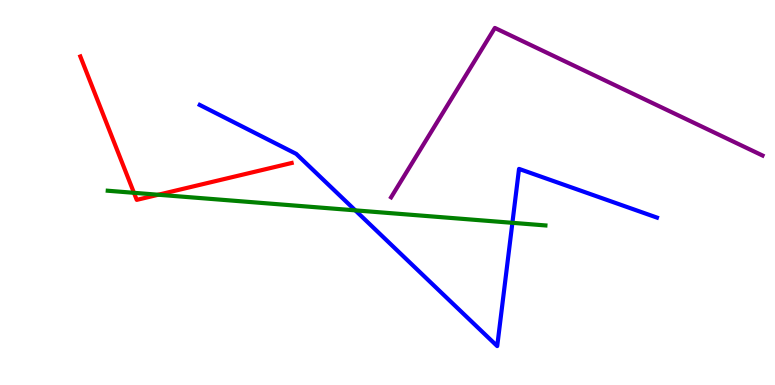[{'lines': ['blue', 'red'], 'intersections': []}, {'lines': ['green', 'red'], 'intersections': [{'x': 1.73, 'y': 4.99}, {'x': 2.04, 'y': 4.94}]}, {'lines': ['purple', 'red'], 'intersections': []}, {'lines': ['blue', 'green'], 'intersections': [{'x': 4.58, 'y': 4.54}, {'x': 6.61, 'y': 4.21}]}, {'lines': ['blue', 'purple'], 'intersections': []}, {'lines': ['green', 'purple'], 'intersections': []}]